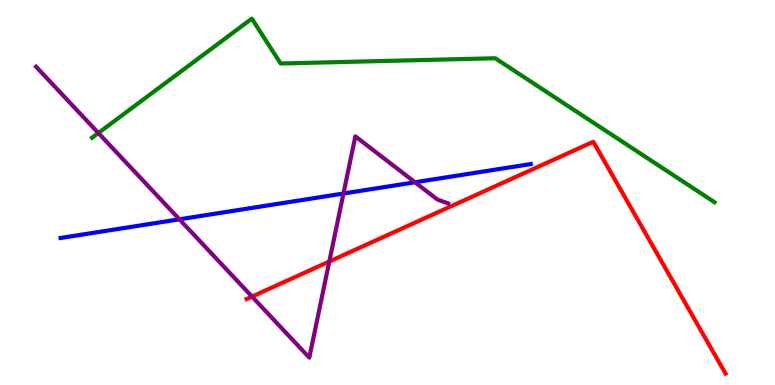[{'lines': ['blue', 'red'], 'intersections': []}, {'lines': ['green', 'red'], 'intersections': []}, {'lines': ['purple', 'red'], 'intersections': [{'x': 3.25, 'y': 2.3}, {'x': 4.25, 'y': 3.21}]}, {'lines': ['blue', 'green'], 'intersections': []}, {'lines': ['blue', 'purple'], 'intersections': [{'x': 2.31, 'y': 4.3}, {'x': 4.43, 'y': 4.97}, {'x': 5.35, 'y': 5.27}]}, {'lines': ['green', 'purple'], 'intersections': [{'x': 1.27, 'y': 6.55}]}]